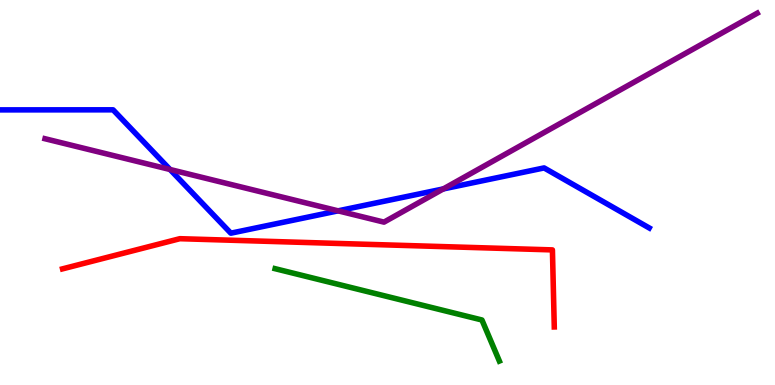[{'lines': ['blue', 'red'], 'intersections': []}, {'lines': ['green', 'red'], 'intersections': []}, {'lines': ['purple', 'red'], 'intersections': []}, {'lines': ['blue', 'green'], 'intersections': []}, {'lines': ['blue', 'purple'], 'intersections': [{'x': 2.19, 'y': 5.6}, {'x': 4.36, 'y': 4.52}, {'x': 5.72, 'y': 5.09}]}, {'lines': ['green', 'purple'], 'intersections': []}]